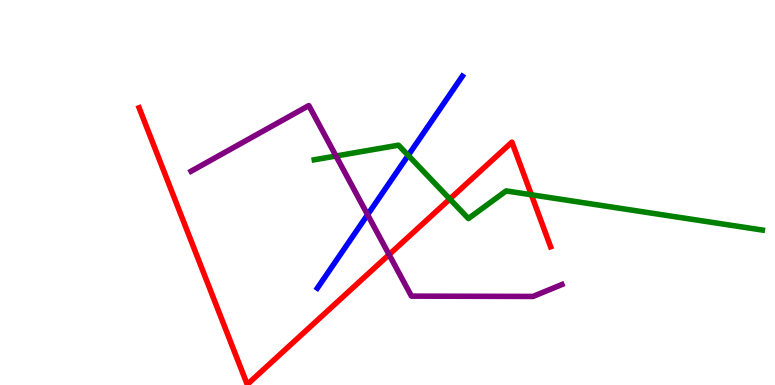[{'lines': ['blue', 'red'], 'intersections': []}, {'lines': ['green', 'red'], 'intersections': [{'x': 5.8, 'y': 4.83}, {'x': 6.86, 'y': 4.94}]}, {'lines': ['purple', 'red'], 'intersections': [{'x': 5.02, 'y': 3.39}]}, {'lines': ['blue', 'green'], 'intersections': [{'x': 5.27, 'y': 5.96}]}, {'lines': ['blue', 'purple'], 'intersections': [{'x': 4.74, 'y': 4.42}]}, {'lines': ['green', 'purple'], 'intersections': [{'x': 4.34, 'y': 5.95}]}]